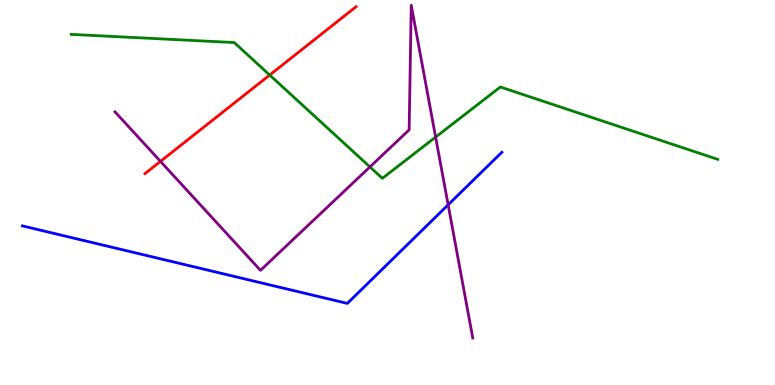[{'lines': ['blue', 'red'], 'intersections': []}, {'lines': ['green', 'red'], 'intersections': [{'x': 3.48, 'y': 8.05}]}, {'lines': ['purple', 'red'], 'intersections': [{'x': 2.07, 'y': 5.81}]}, {'lines': ['blue', 'green'], 'intersections': []}, {'lines': ['blue', 'purple'], 'intersections': [{'x': 5.78, 'y': 4.68}]}, {'lines': ['green', 'purple'], 'intersections': [{'x': 4.77, 'y': 5.66}, {'x': 5.62, 'y': 6.44}]}]